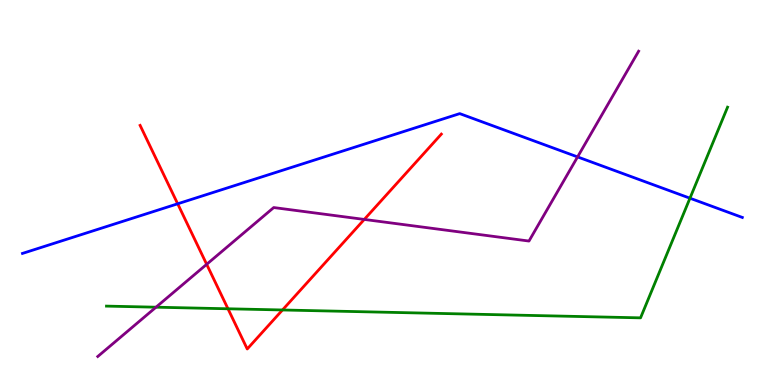[{'lines': ['blue', 'red'], 'intersections': [{'x': 2.29, 'y': 4.71}]}, {'lines': ['green', 'red'], 'intersections': [{'x': 2.94, 'y': 1.98}, {'x': 3.64, 'y': 1.95}]}, {'lines': ['purple', 'red'], 'intersections': [{'x': 2.67, 'y': 3.13}, {'x': 4.7, 'y': 4.3}]}, {'lines': ['blue', 'green'], 'intersections': [{'x': 8.9, 'y': 4.85}]}, {'lines': ['blue', 'purple'], 'intersections': [{'x': 7.45, 'y': 5.92}]}, {'lines': ['green', 'purple'], 'intersections': [{'x': 2.01, 'y': 2.02}]}]